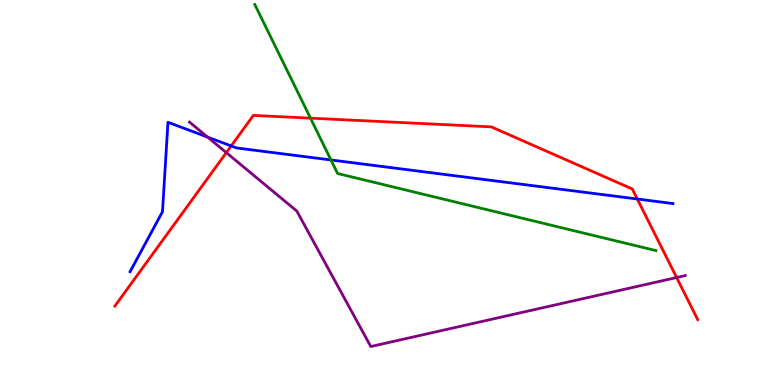[{'lines': ['blue', 'red'], 'intersections': [{'x': 2.98, 'y': 6.21}, {'x': 8.22, 'y': 4.83}]}, {'lines': ['green', 'red'], 'intersections': [{'x': 4.01, 'y': 6.93}]}, {'lines': ['purple', 'red'], 'intersections': [{'x': 2.92, 'y': 6.04}, {'x': 8.73, 'y': 2.79}]}, {'lines': ['blue', 'green'], 'intersections': [{'x': 4.27, 'y': 5.84}]}, {'lines': ['blue', 'purple'], 'intersections': [{'x': 2.68, 'y': 6.44}]}, {'lines': ['green', 'purple'], 'intersections': []}]